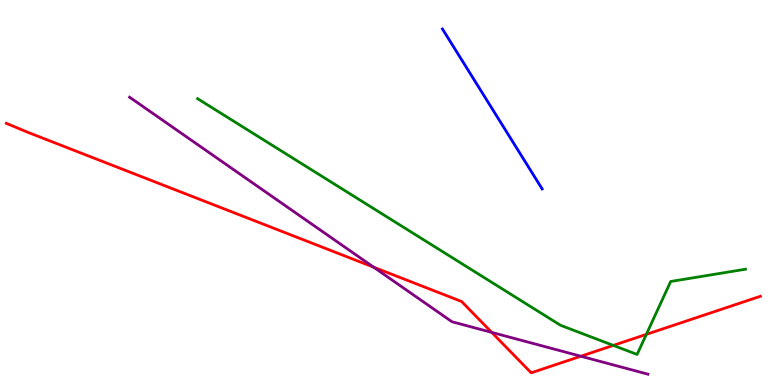[{'lines': ['blue', 'red'], 'intersections': []}, {'lines': ['green', 'red'], 'intersections': [{'x': 7.91, 'y': 1.03}, {'x': 8.34, 'y': 1.32}]}, {'lines': ['purple', 'red'], 'intersections': [{'x': 4.82, 'y': 3.06}, {'x': 6.34, 'y': 1.37}, {'x': 7.49, 'y': 0.747}]}, {'lines': ['blue', 'green'], 'intersections': []}, {'lines': ['blue', 'purple'], 'intersections': []}, {'lines': ['green', 'purple'], 'intersections': []}]